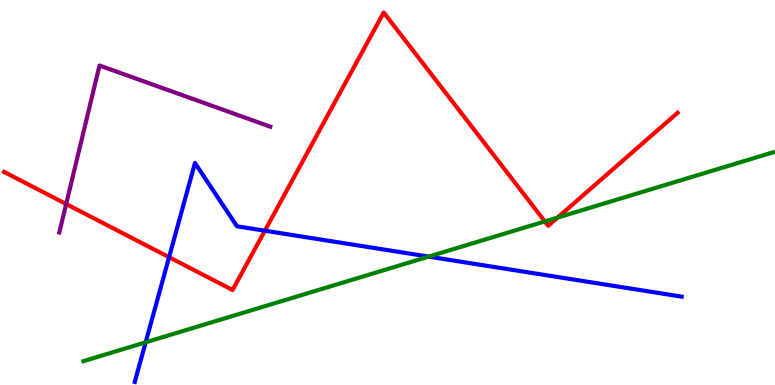[{'lines': ['blue', 'red'], 'intersections': [{'x': 2.18, 'y': 3.32}, {'x': 3.42, 'y': 4.01}]}, {'lines': ['green', 'red'], 'intersections': [{'x': 7.03, 'y': 4.25}, {'x': 7.19, 'y': 4.35}]}, {'lines': ['purple', 'red'], 'intersections': [{'x': 0.854, 'y': 4.7}]}, {'lines': ['blue', 'green'], 'intersections': [{'x': 1.88, 'y': 1.11}, {'x': 5.53, 'y': 3.33}]}, {'lines': ['blue', 'purple'], 'intersections': []}, {'lines': ['green', 'purple'], 'intersections': []}]